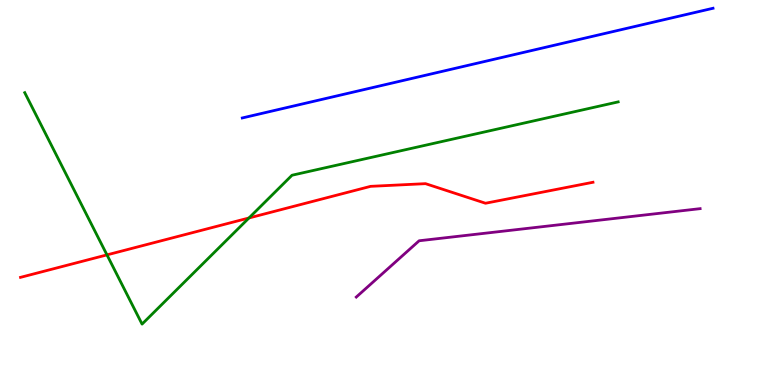[{'lines': ['blue', 'red'], 'intersections': []}, {'lines': ['green', 'red'], 'intersections': [{'x': 1.38, 'y': 3.38}, {'x': 3.21, 'y': 4.34}]}, {'lines': ['purple', 'red'], 'intersections': []}, {'lines': ['blue', 'green'], 'intersections': []}, {'lines': ['blue', 'purple'], 'intersections': []}, {'lines': ['green', 'purple'], 'intersections': []}]